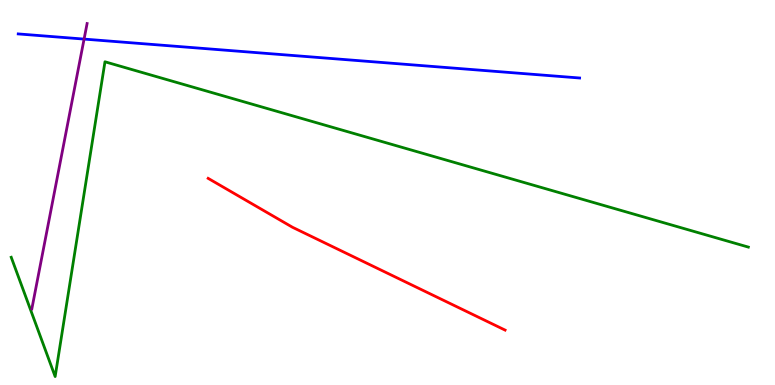[{'lines': ['blue', 'red'], 'intersections': []}, {'lines': ['green', 'red'], 'intersections': []}, {'lines': ['purple', 'red'], 'intersections': []}, {'lines': ['blue', 'green'], 'intersections': []}, {'lines': ['blue', 'purple'], 'intersections': [{'x': 1.08, 'y': 8.98}]}, {'lines': ['green', 'purple'], 'intersections': []}]